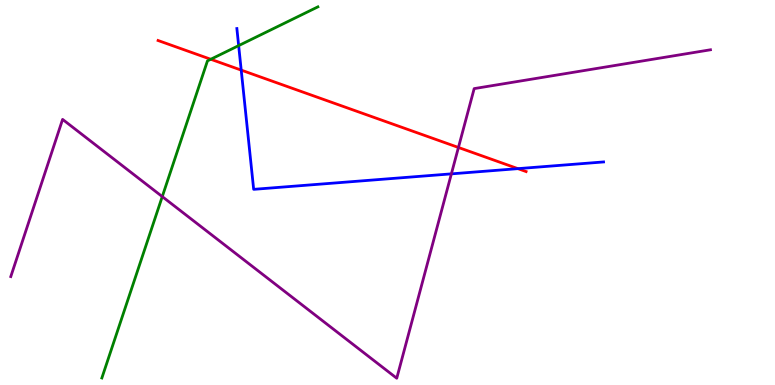[{'lines': ['blue', 'red'], 'intersections': [{'x': 3.11, 'y': 8.18}, {'x': 6.68, 'y': 5.62}]}, {'lines': ['green', 'red'], 'intersections': [{'x': 2.72, 'y': 8.46}]}, {'lines': ['purple', 'red'], 'intersections': [{'x': 5.92, 'y': 6.17}]}, {'lines': ['blue', 'green'], 'intersections': [{'x': 3.08, 'y': 8.82}]}, {'lines': ['blue', 'purple'], 'intersections': [{'x': 5.82, 'y': 5.48}]}, {'lines': ['green', 'purple'], 'intersections': [{'x': 2.09, 'y': 4.89}]}]